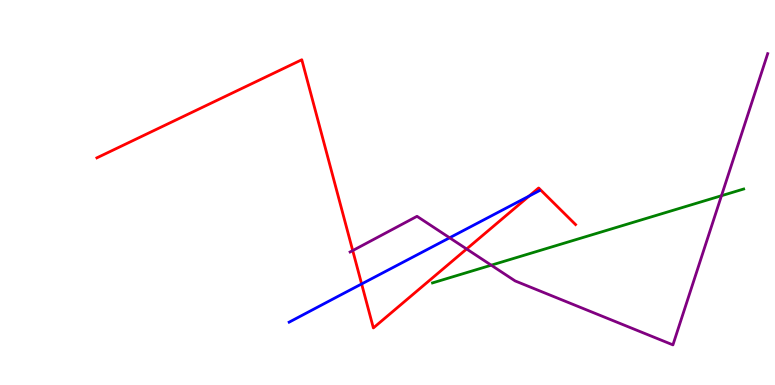[{'lines': ['blue', 'red'], 'intersections': [{'x': 4.67, 'y': 2.62}, {'x': 6.83, 'y': 4.91}]}, {'lines': ['green', 'red'], 'intersections': []}, {'lines': ['purple', 'red'], 'intersections': [{'x': 4.55, 'y': 3.49}, {'x': 6.02, 'y': 3.53}]}, {'lines': ['blue', 'green'], 'intersections': []}, {'lines': ['blue', 'purple'], 'intersections': [{'x': 5.8, 'y': 3.82}]}, {'lines': ['green', 'purple'], 'intersections': [{'x': 6.34, 'y': 3.11}, {'x': 9.31, 'y': 4.92}]}]